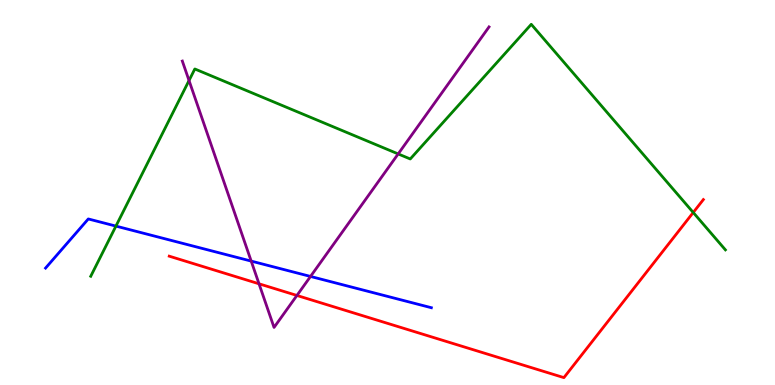[{'lines': ['blue', 'red'], 'intersections': []}, {'lines': ['green', 'red'], 'intersections': [{'x': 8.95, 'y': 4.48}]}, {'lines': ['purple', 'red'], 'intersections': [{'x': 3.34, 'y': 2.63}, {'x': 3.83, 'y': 2.33}]}, {'lines': ['blue', 'green'], 'intersections': [{'x': 1.5, 'y': 4.13}]}, {'lines': ['blue', 'purple'], 'intersections': [{'x': 3.24, 'y': 3.22}, {'x': 4.01, 'y': 2.82}]}, {'lines': ['green', 'purple'], 'intersections': [{'x': 2.44, 'y': 7.91}, {'x': 5.14, 'y': 6.0}]}]